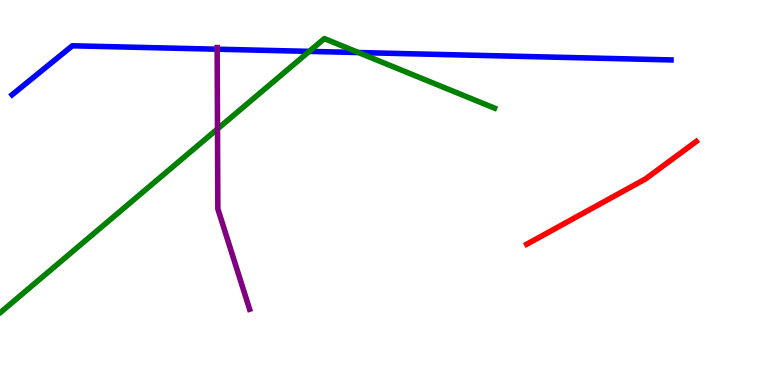[{'lines': ['blue', 'red'], 'intersections': []}, {'lines': ['green', 'red'], 'intersections': []}, {'lines': ['purple', 'red'], 'intersections': []}, {'lines': ['blue', 'green'], 'intersections': [{'x': 3.99, 'y': 8.67}, {'x': 4.63, 'y': 8.64}]}, {'lines': ['blue', 'purple'], 'intersections': [{'x': 2.8, 'y': 8.72}]}, {'lines': ['green', 'purple'], 'intersections': [{'x': 2.81, 'y': 6.65}]}]